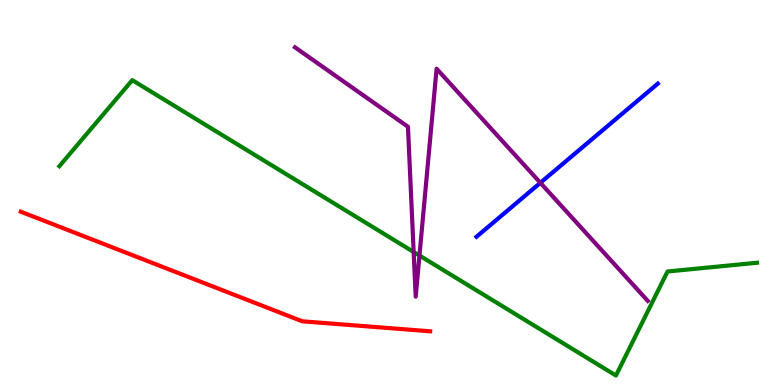[{'lines': ['blue', 'red'], 'intersections': []}, {'lines': ['green', 'red'], 'intersections': []}, {'lines': ['purple', 'red'], 'intersections': []}, {'lines': ['blue', 'green'], 'intersections': []}, {'lines': ['blue', 'purple'], 'intersections': [{'x': 6.97, 'y': 5.25}]}, {'lines': ['green', 'purple'], 'intersections': [{'x': 5.34, 'y': 3.45}, {'x': 5.41, 'y': 3.36}]}]